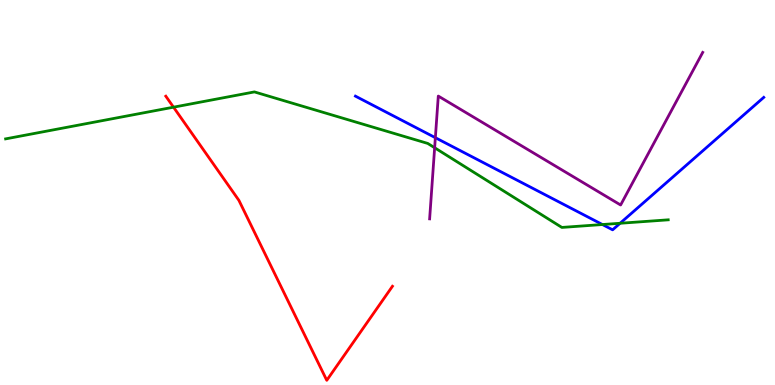[{'lines': ['blue', 'red'], 'intersections': []}, {'lines': ['green', 'red'], 'intersections': [{'x': 2.24, 'y': 7.22}]}, {'lines': ['purple', 'red'], 'intersections': []}, {'lines': ['blue', 'green'], 'intersections': [{'x': 7.77, 'y': 4.17}, {'x': 8.0, 'y': 4.2}]}, {'lines': ['blue', 'purple'], 'intersections': [{'x': 5.62, 'y': 6.42}]}, {'lines': ['green', 'purple'], 'intersections': [{'x': 5.61, 'y': 6.16}]}]